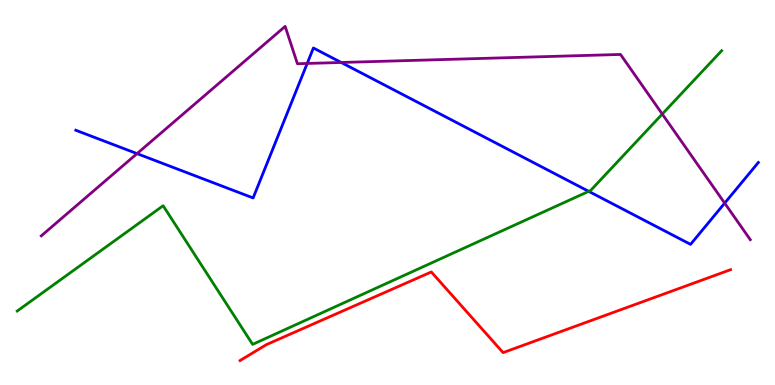[{'lines': ['blue', 'red'], 'intersections': []}, {'lines': ['green', 'red'], 'intersections': []}, {'lines': ['purple', 'red'], 'intersections': []}, {'lines': ['blue', 'green'], 'intersections': [{'x': 7.6, 'y': 5.03}]}, {'lines': ['blue', 'purple'], 'intersections': [{'x': 1.77, 'y': 6.01}, {'x': 3.96, 'y': 8.35}, {'x': 4.4, 'y': 8.38}, {'x': 9.35, 'y': 4.72}]}, {'lines': ['green', 'purple'], 'intersections': [{'x': 8.55, 'y': 7.04}]}]